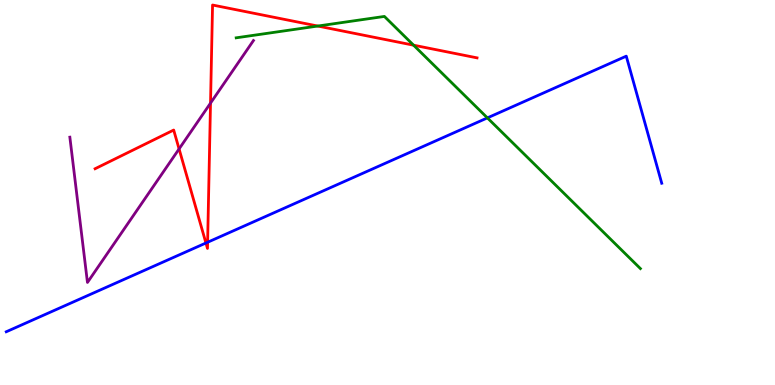[{'lines': ['blue', 'red'], 'intersections': [{'x': 2.66, 'y': 3.69}, {'x': 2.68, 'y': 3.71}]}, {'lines': ['green', 'red'], 'intersections': [{'x': 4.1, 'y': 9.32}, {'x': 5.34, 'y': 8.83}]}, {'lines': ['purple', 'red'], 'intersections': [{'x': 2.31, 'y': 6.13}, {'x': 2.72, 'y': 7.32}]}, {'lines': ['blue', 'green'], 'intersections': [{'x': 6.29, 'y': 6.94}]}, {'lines': ['blue', 'purple'], 'intersections': []}, {'lines': ['green', 'purple'], 'intersections': []}]